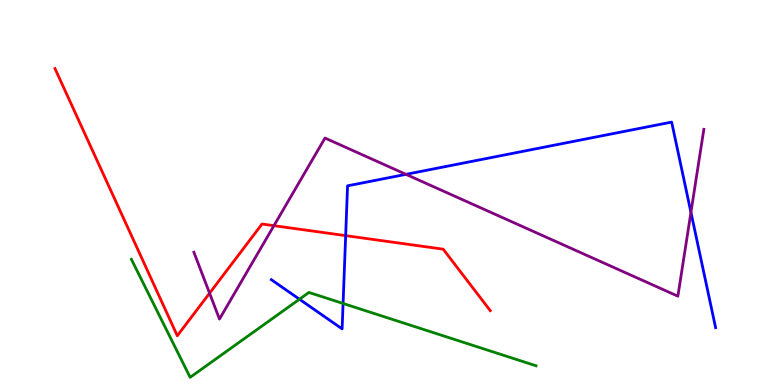[{'lines': ['blue', 'red'], 'intersections': [{'x': 4.46, 'y': 3.88}]}, {'lines': ['green', 'red'], 'intersections': []}, {'lines': ['purple', 'red'], 'intersections': [{'x': 2.7, 'y': 2.38}, {'x': 3.53, 'y': 4.14}]}, {'lines': ['blue', 'green'], 'intersections': [{'x': 3.86, 'y': 2.23}, {'x': 4.43, 'y': 2.12}]}, {'lines': ['blue', 'purple'], 'intersections': [{'x': 5.24, 'y': 5.47}, {'x': 8.92, 'y': 4.49}]}, {'lines': ['green', 'purple'], 'intersections': []}]